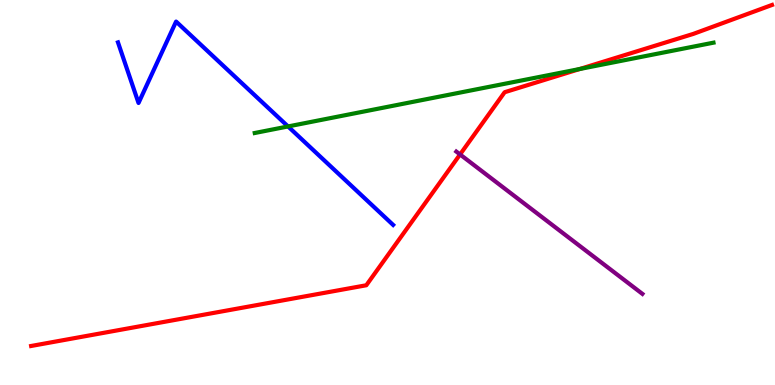[{'lines': ['blue', 'red'], 'intersections': []}, {'lines': ['green', 'red'], 'intersections': [{'x': 7.48, 'y': 8.21}]}, {'lines': ['purple', 'red'], 'intersections': [{'x': 5.94, 'y': 5.99}]}, {'lines': ['blue', 'green'], 'intersections': [{'x': 3.72, 'y': 6.72}]}, {'lines': ['blue', 'purple'], 'intersections': []}, {'lines': ['green', 'purple'], 'intersections': []}]